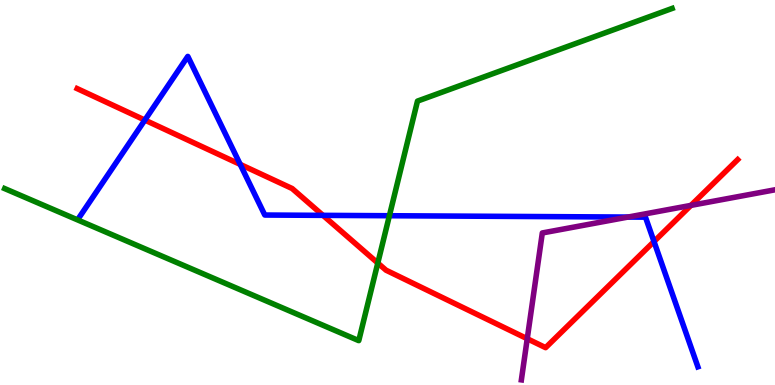[{'lines': ['blue', 'red'], 'intersections': [{'x': 1.87, 'y': 6.88}, {'x': 3.1, 'y': 5.73}, {'x': 4.17, 'y': 4.41}, {'x': 8.44, 'y': 3.73}]}, {'lines': ['green', 'red'], 'intersections': [{'x': 4.87, 'y': 3.17}]}, {'lines': ['purple', 'red'], 'intersections': [{'x': 6.8, 'y': 1.2}, {'x': 8.92, 'y': 4.67}]}, {'lines': ['blue', 'green'], 'intersections': [{'x': 5.02, 'y': 4.4}]}, {'lines': ['blue', 'purple'], 'intersections': [{'x': 8.1, 'y': 4.36}]}, {'lines': ['green', 'purple'], 'intersections': []}]